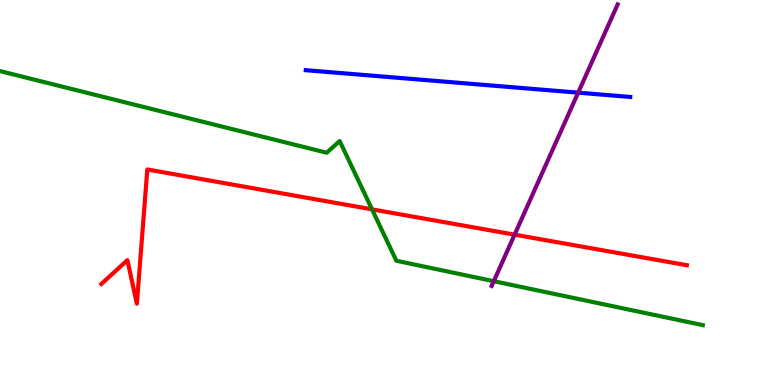[{'lines': ['blue', 'red'], 'intersections': []}, {'lines': ['green', 'red'], 'intersections': [{'x': 4.8, 'y': 4.56}]}, {'lines': ['purple', 'red'], 'intersections': [{'x': 6.64, 'y': 3.9}]}, {'lines': ['blue', 'green'], 'intersections': []}, {'lines': ['blue', 'purple'], 'intersections': [{'x': 7.46, 'y': 7.59}]}, {'lines': ['green', 'purple'], 'intersections': [{'x': 6.37, 'y': 2.7}]}]